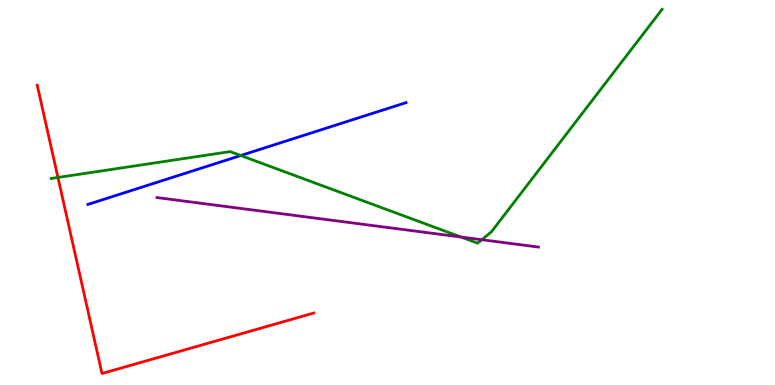[{'lines': ['blue', 'red'], 'intersections': []}, {'lines': ['green', 'red'], 'intersections': [{'x': 0.748, 'y': 5.39}]}, {'lines': ['purple', 'red'], 'intersections': []}, {'lines': ['blue', 'green'], 'intersections': [{'x': 3.11, 'y': 5.96}]}, {'lines': ['blue', 'purple'], 'intersections': []}, {'lines': ['green', 'purple'], 'intersections': [{'x': 5.95, 'y': 3.84}, {'x': 6.22, 'y': 3.77}]}]